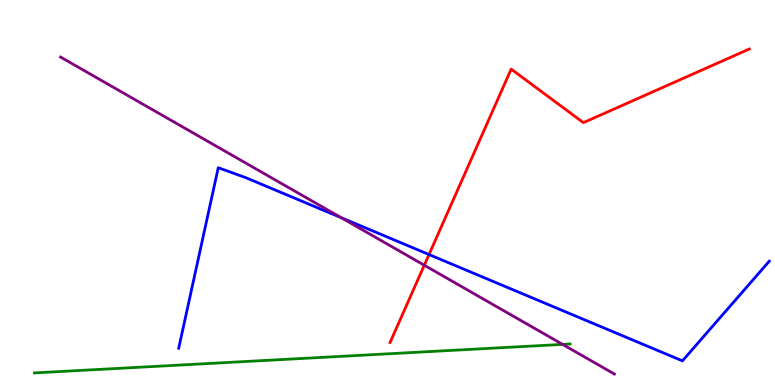[{'lines': ['blue', 'red'], 'intersections': [{'x': 5.54, 'y': 3.39}]}, {'lines': ['green', 'red'], 'intersections': []}, {'lines': ['purple', 'red'], 'intersections': [{'x': 5.47, 'y': 3.11}]}, {'lines': ['blue', 'green'], 'intersections': []}, {'lines': ['blue', 'purple'], 'intersections': [{'x': 4.4, 'y': 4.34}]}, {'lines': ['green', 'purple'], 'intersections': [{'x': 7.26, 'y': 1.05}]}]